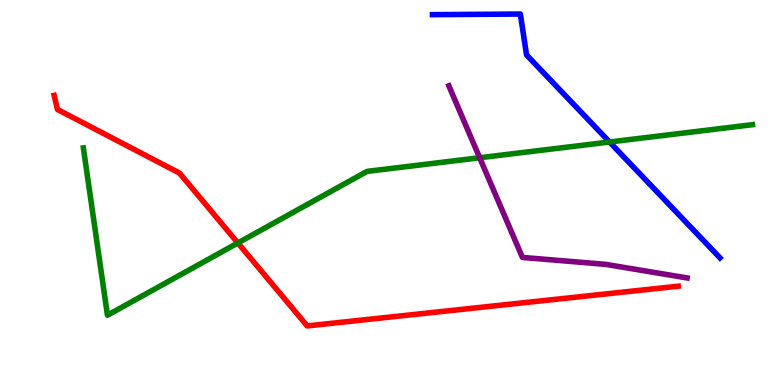[{'lines': ['blue', 'red'], 'intersections': []}, {'lines': ['green', 'red'], 'intersections': [{'x': 3.07, 'y': 3.69}]}, {'lines': ['purple', 'red'], 'intersections': []}, {'lines': ['blue', 'green'], 'intersections': [{'x': 7.87, 'y': 6.31}]}, {'lines': ['blue', 'purple'], 'intersections': []}, {'lines': ['green', 'purple'], 'intersections': [{'x': 6.19, 'y': 5.9}]}]